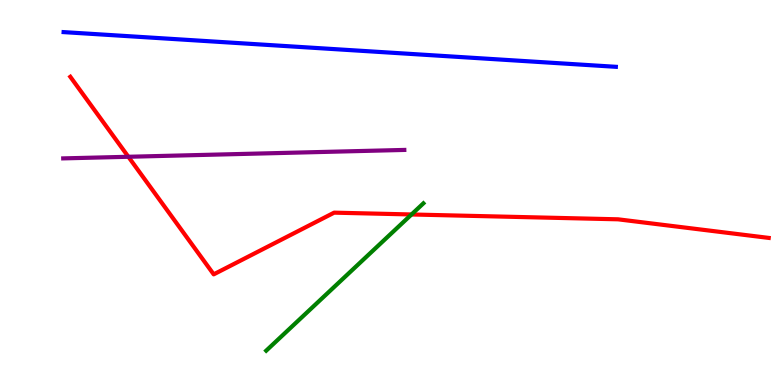[{'lines': ['blue', 'red'], 'intersections': []}, {'lines': ['green', 'red'], 'intersections': [{'x': 5.31, 'y': 4.43}]}, {'lines': ['purple', 'red'], 'intersections': [{'x': 1.66, 'y': 5.93}]}, {'lines': ['blue', 'green'], 'intersections': []}, {'lines': ['blue', 'purple'], 'intersections': []}, {'lines': ['green', 'purple'], 'intersections': []}]